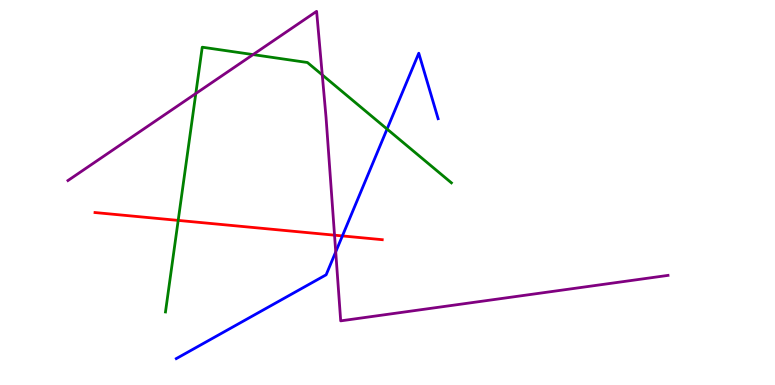[{'lines': ['blue', 'red'], 'intersections': [{'x': 4.42, 'y': 3.87}]}, {'lines': ['green', 'red'], 'intersections': [{'x': 2.3, 'y': 4.28}]}, {'lines': ['purple', 'red'], 'intersections': [{'x': 4.32, 'y': 3.89}]}, {'lines': ['blue', 'green'], 'intersections': [{'x': 4.99, 'y': 6.65}]}, {'lines': ['blue', 'purple'], 'intersections': [{'x': 4.33, 'y': 3.46}]}, {'lines': ['green', 'purple'], 'intersections': [{'x': 2.53, 'y': 7.57}, {'x': 3.27, 'y': 8.58}, {'x': 4.16, 'y': 8.05}]}]